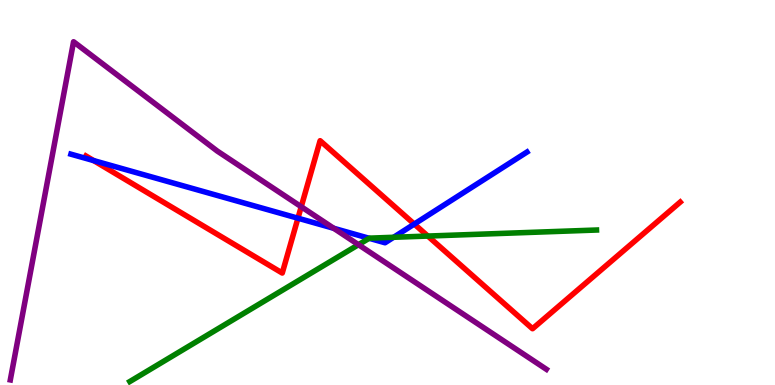[{'lines': ['blue', 'red'], 'intersections': [{'x': 1.21, 'y': 5.83}, {'x': 3.84, 'y': 4.33}, {'x': 5.35, 'y': 4.18}]}, {'lines': ['green', 'red'], 'intersections': [{'x': 5.52, 'y': 3.87}]}, {'lines': ['purple', 'red'], 'intersections': [{'x': 3.89, 'y': 4.63}]}, {'lines': ['blue', 'green'], 'intersections': [{'x': 4.76, 'y': 3.81}, {'x': 5.08, 'y': 3.84}]}, {'lines': ['blue', 'purple'], 'intersections': [{'x': 4.31, 'y': 4.07}]}, {'lines': ['green', 'purple'], 'intersections': [{'x': 4.63, 'y': 3.64}]}]